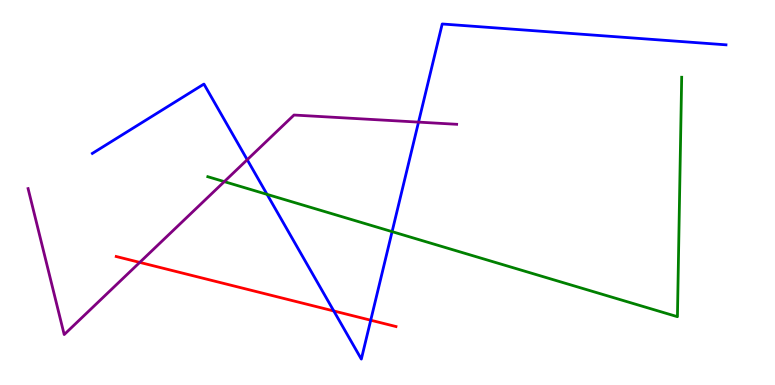[{'lines': ['blue', 'red'], 'intersections': [{'x': 4.31, 'y': 1.92}, {'x': 4.78, 'y': 1.68}]}, {'lines': ['green', 'red'], 'intersections': []}, {'lines': ['purple', 'red'], 'intersections': [{'x': 1.8, 'y': 3.18}]}, {'lines': ['blue', 'green'], 'intersections': [{'x': 3.45, 'y': 4.95}, {'x': 5.06, 'y': 3.98}]}, {'lines': ['blue', 'purple'], 'intersections': [{'x': 3.19, 'y': 5.85}, {'x': 5.4, 'y': 6.83}]}, {'lines': ['green', 'purple'], 'intersections': [{'x': 2.89, 'y': 5.28}]}]